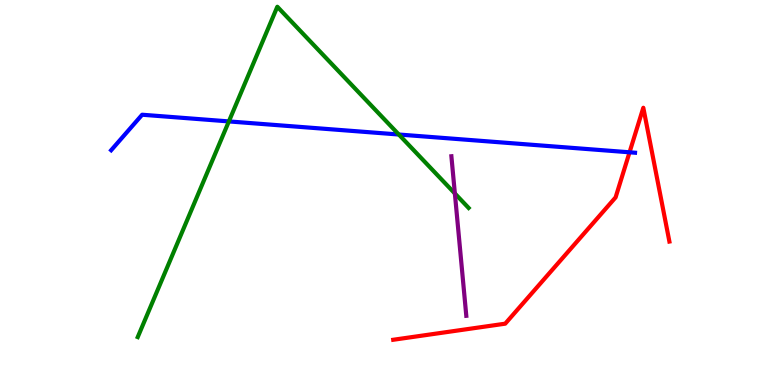[{'lines': ['blue', 'red'], 'intersections': [{'x': 8.12, 'y': 6.04}]}, {'lines': ['green', 'red'], 'intersections': []}, {'lines': ['purple', 'red'], 'intersections': []}, {'lines': ['blue', 'green'], 'intersections': [{'x': 2.95, 'y': 6.85}, {'x': 5.15, 'y': 6.51}]}, {'lines': ['blue', 'purple'], 'intersections': []}, {'lines': ['green', 'purple'], 'intersections': [{'x': 5.87, 'y': 4.97}]}]